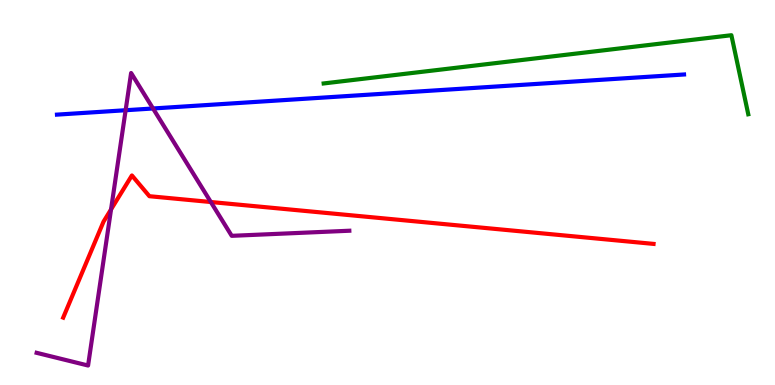[{'lines': ['blue', 'red'], 'intersections': []}, {'lines': ['green', 'red'], 'intersections': []}, {'lines': ['purple', 'red'], 'intersections': [{'x': 1.43, 'y': 4.56}, {'x': 2.72, 'y': 4.75}]}, {'lines': ['blue', 'green'], 'intersections': []}, {'lines': ['blue', 'purple'], 'intersections': [{'x': 1.62, 'y': 7.14}, {'x': 1.97, 'y': 7.18}]}, {'lines': ['green', 'purple'], 'intersections': []}]